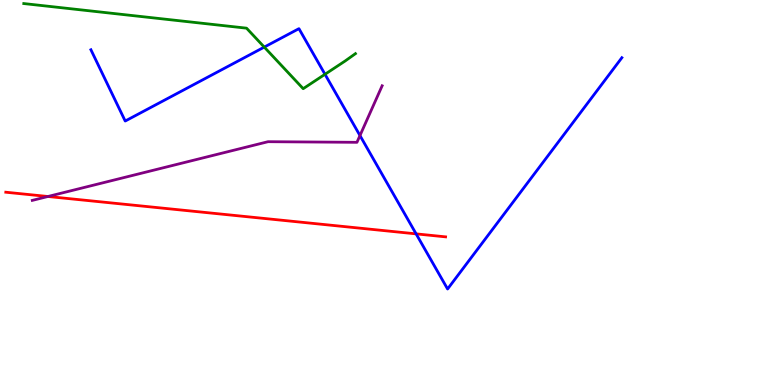[{'lines': ['blue', 'red'], 'intersections': [{'x': 5.37, 'y': 3.93}]}, {'lines': ['green', 'red'], 'intersections': []}, {'lines': ['purple', 'red'], 'intersections': [{'x': 0.618, 'y': 4.9}]}, {'lines': ['blue', 'green'], 'intersections': [{'x': 3.41, 'y': 8.78}, {'x': 4.19, 'y': 8.07}]}, {'lines': ['blue', 'purple'], 'intersections': [{'x': 4.64, 'y': 6.48}]}, {'lines': ['green', 'purple'], 'intersections': []}]